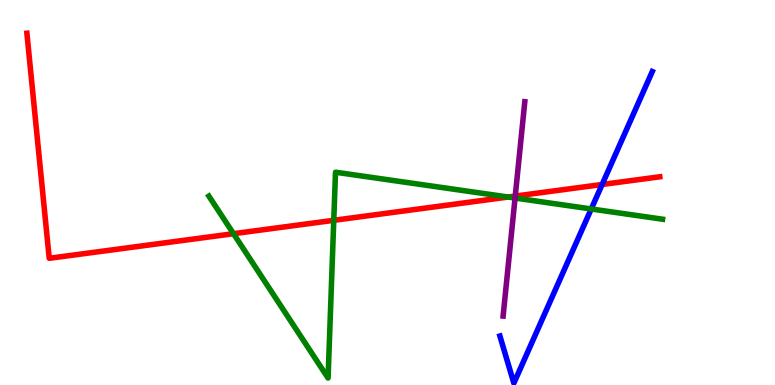[{'lines': ['blue', 'red'], 'intersections': [{'x': 7.77, 'y': 5.21}]}, {'lines': ['green', 'red'], 'intersections': [{'x': 3.01, 'y': 3.93}, {'x': 4.31, 'y': 4.28}, {'x': 6.56, 'y': 4.88}]}, {'lines': ['purple', 'red'], 'intersections': [{'x': 6.65, 'y': 4.91}]}, {'lines': ['blue', 'green'], 'intersections': [{'x': 7.63, 'y': 4.57}]}, {'lines': ['blue', 'purple'], 'intersections': []}, {'lines': ['green', 'purple'], 'intersections': [{'x': 6.65, 'y': 4.86}]}]